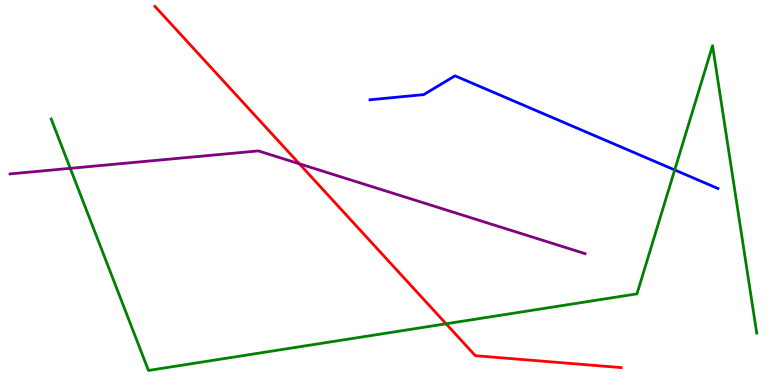[{'lines': ['blue', 'red'], 'intersections': []}, {'lines': ['green', 'red'], 'intersections': [{'x': 5.76, 'y': 1.59}]}, {'lines': ['purple', 'red'], 'intersections': [{'x': 3.86, 'y': 5.75}]}, {'lines': ['blue', 'green'], 'intersections': [{'x': 8.71, 'y': 5.59}]}, {'lines': ['blue', 'purple'], 'intersections': []}, {'lines': ['green', 'purple'], 'intersections': [{'x': 0.907, 'y': 5.63}]}]